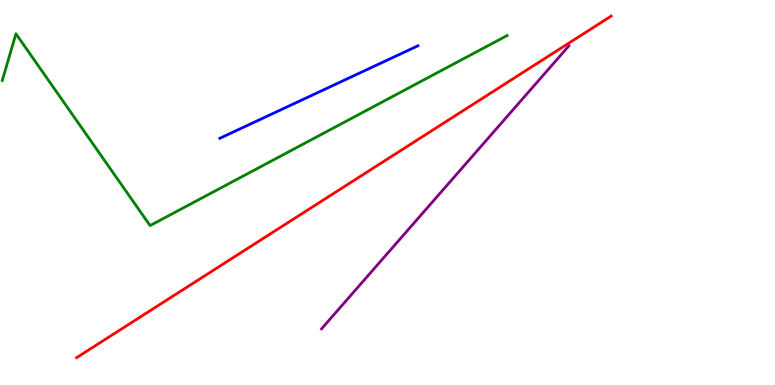[{'lines': ['blue', 'red'], 'intersections': []}, {'lines': ['green', 'red'], 'intersections': []}, {'lines': ['purple', 'red'], 'intersections': []}, {'lines': ['blue', 'green'], 'intersections': []}, {'lines': ['blue', 'purple'], 'intersections': []}, {'lines': ['green', 'purple'], 'intersections': []}]